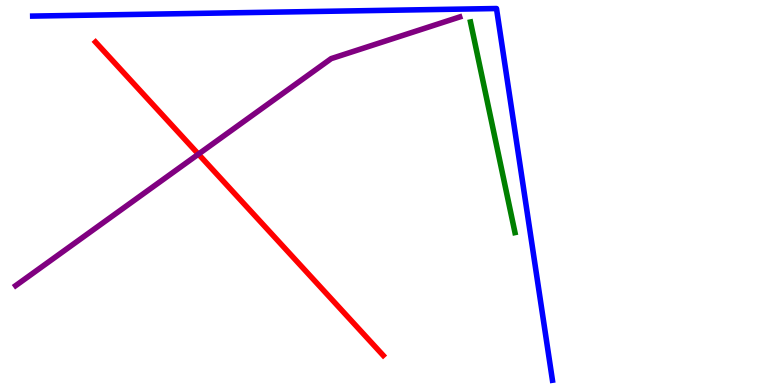[{'lines': ['blue', 'red'], 'intersections': []}, {'lines': ['green', 'red'], 'intersections': []}, {'lines': ['purple', 'red'], 'intersections': [{'x': 2.56, 'y': 6.0}]}, {'lines': ['blue', 'green'], 'intersections': []}, {'lines': ['blue', 'purple'], 'intersections': []}, {'lines': ['green', 'purple'], 'intersections': []}]